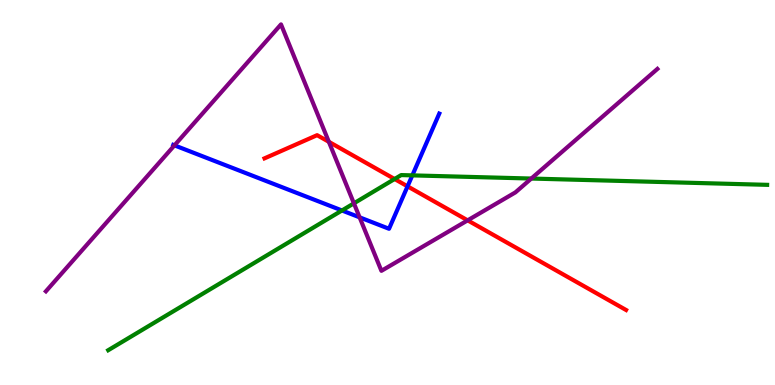[{'lines': ['blue', 'red'], 'intersections': [{'x': 5.26, 'y': 5.16}]}, {'lines': ['green', 'red'], 'intersections': [{'x': 5.09, 'y': 5.35}]}, {'lines': ['purple', 'red'], 'intersections': [{'x': 4.24, 'y': 6.32}, {'x': 6.03, 'y': 4.28}]}, {'lines': ['blue', 'green'], 'intersections': [{'x': 4.41, 'y': 4.53}, {'x': 5.32, 'y': 5.44}]}, {'lines': ['blue', 'purple'], 'intersections': [{'x': 2.25, 'y': 6.22}, {'x': 4.64, 'y': 4.35}]}, {'lines': ['green', 'purple'], 'intersections': [{'x': 4.57, 'y': 4.72}, {'x': 6.86, 'y': 5.36}]}]